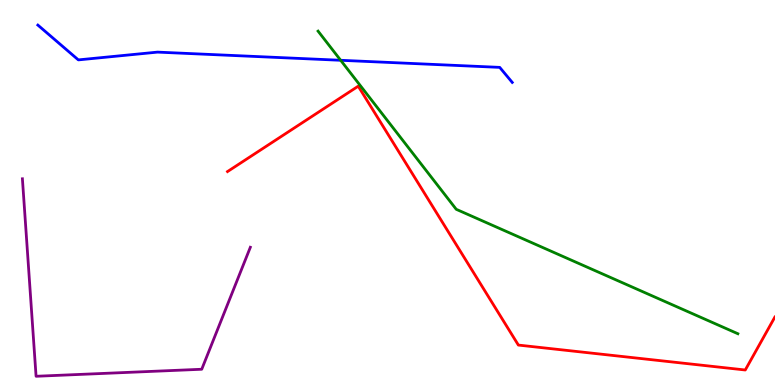[{'lines': ['blue', 'red'], 'intersections': []}, {'lines': ['green', 'red'], 'intersections': []}, {'lines': ['purple', 'red'], 'intersections': []}, {'lines': ['blue', 'green'], 'intersections': [{'x': 4.4, 'y': 8.43}]}, {'lines': ['blue', 'purple'], 'intersections': []}, {'lines': ['green', 'purple'], 'intersections': []}]